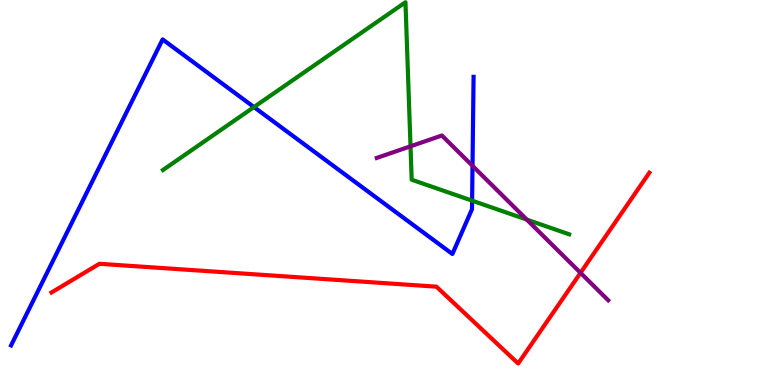[{'lines': ['blue', 'red'], 'intersections': []}, {'lines': ['green', 'red'], 'intersections': []}, {'lines': ['purple', 'red'], 'intersections': [{'x': 7.49, 'y': 2.91}]}, {'lines': ['blue', 'green'], 'intersections': [{'x': 3.28, 'y': 7.22}, {'x': 6.09, 'y': 4.79}]}, {'lines': ['blue', 'purple'], 'intersections': [{'x': 6.1, 'y': 5.69}]}, {'lines': ['green', 'purple'], 'intersections': [{'x': 5.3, 'y': 6.2}, {'x': 6.8, 'y': 4.3}]}]